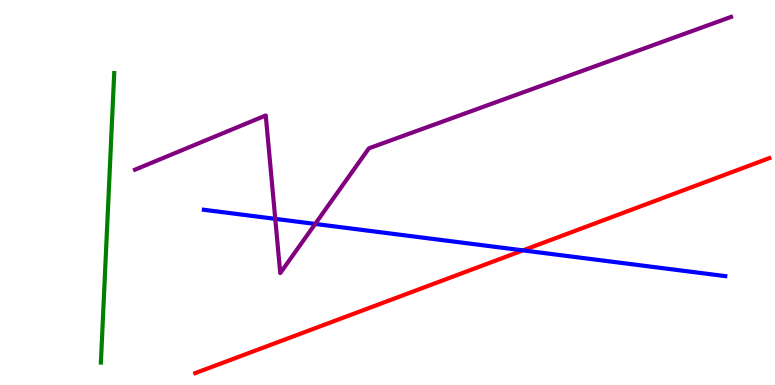[{'lines': ['blue', 'red'], 'intersections': [{'x': 6.75, 'y': 3.5}]}, {'lines': ['green', 'red'], 'intersections': []}, {'lines': ['purple', 'red'], 'intersections': []}, {'lines': ['blue', 'green'], 'intersections': []}, {'lines': ['blue', 'purple'], 'intersections': [{'x': 3.55, 'y': 4.32}, {'x': 4.07, 'y': 4.18}]}, {'lines': ['green', 'purple'], 'intersections': []}]